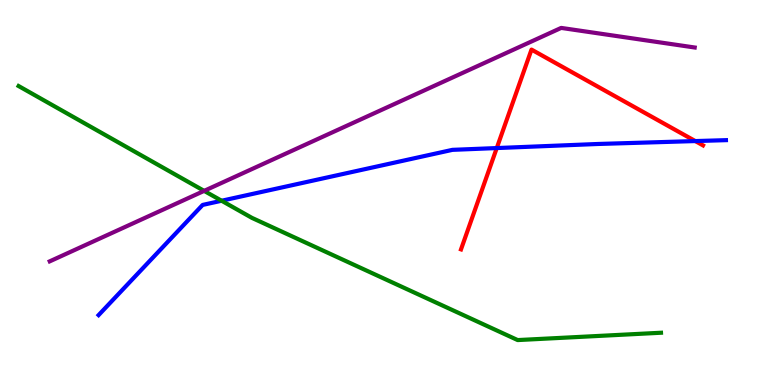[{'lines': ['blue', 'red'], 'intersections': [{'x': 6.41, 'y': 6.15}, {'x': 8.97, 'y': 6.34}]}, {'lines': ['green', 'red'], 'intersections': []}, {'lines': ['purple', 'red'], 'intersections': []}, {'lines': ['blue', 'green'], 'intersections': [{'x': 2.86, 'y': 4.79}]}, {'lines': ['blue', 'purple'], 'intersections': []}, {'lines': ['green', 'purple'], 'intersections': [{'x': 2.63, 'y': 5.04}]}]